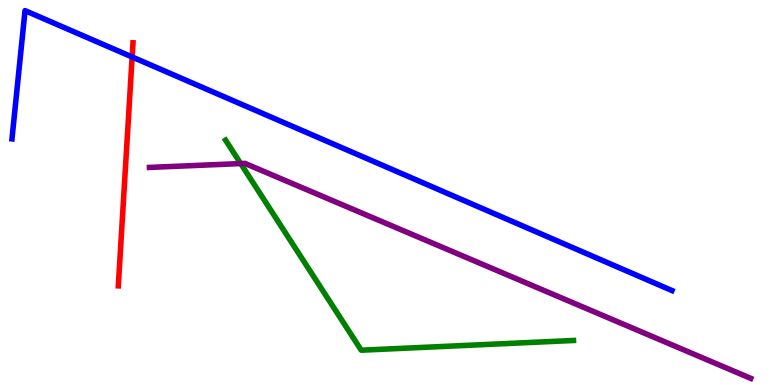[{'lines': ['blue', 'red'], 'intersections': [{'x': 1.7, 'y': 8.52}]}, {'lines': ['green', 'red'], 'intersections': []}, {'lines': ['purple', 'red'], 'intersections': []}, {'lines': ['blue', 'green'], 'intersections': []}, {'lines': ['blue', 'purple'], 'intersections': []}, {'lines': ['green', 'purple'], 'intersections': [{'x': 3.11, 'y': 5.75}]}]